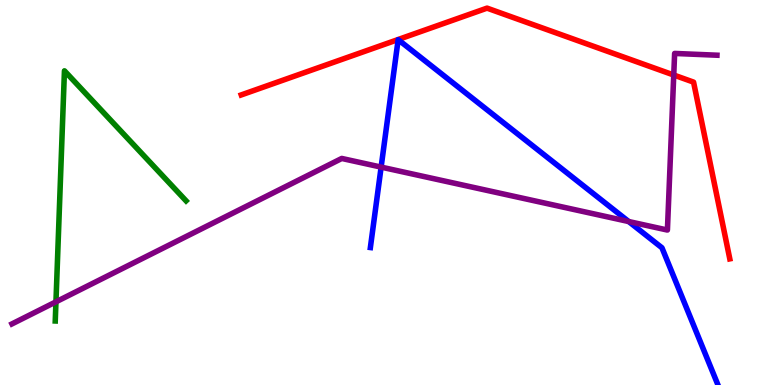[{'lines': ['blue', 'red'], 'intersections': []}, {'lines': ['green', 'red'], 'intersections': []}, {'lines': ['purple', 'red'], 'intersections': [{'x': 8.69, 'y': 8.05}]}, {'lines': ['blue', 'green'], 'intersections': []}, {'lines': ['blue', 'purple'], 'intersections': [{'x': 4.92, 'y': 5.66}, {'x': 8.11, 'y': 4.25}]}, {'lines': ['green', 'purple'], 'intersections': [{'x': 0.722, 'y': 2.16}]}]